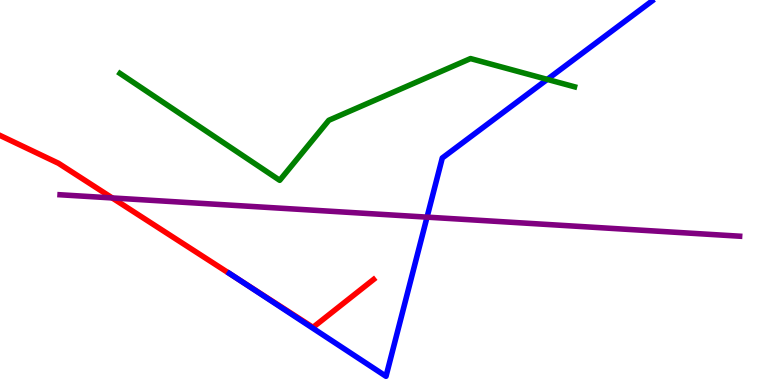[{'lines': ['blue', 'red'], 'intersections': [{'x': 3.05, 'y': 2.78}]}, {'lines': ['green', 'red'], 'intersections': []}, {'lines': ['purple', 'red'], 'intersections': [{'x': 1.45, 'y': 4.86}]}, {'lines': ['blue', 'green'], 'intersections': [{'x': 7.06, 'y': 7.94}]}, {'lines': ['blue', 'purple'], 'intersections': [{'x': 5.51, 'y': 4.36}]}, {'lines': ['green', 'purple'], 'intersections': []}]